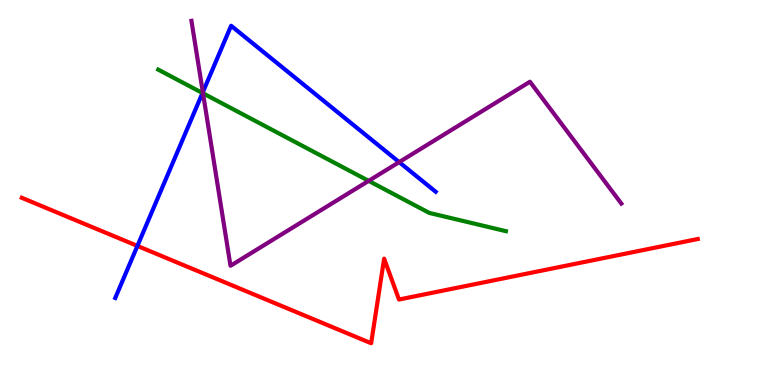[{'lines': ['blue', 'red'], 'intersections': [{'x': 1.77, 'y': 3.61}]}, {'lines': ['green', 'red'], 'intersections': []}, {'lines': ['purple', 'red'], 'intersections': []}, {'lines': ['blue', 'green'], 'intersections': [{'x': 2.61, 'y': 7.58}]}, {'lines': ['blue', 'purple'], 'intersections': [{'x': 2.62, 'y': 7.6}, {'x': 5.15, 'y': 5.79}]}, {'lines': ['green', 'purple'], 'intersections': [{'x': 2.62, 'y': 7.58}, {'x': 4.76, 'y': 5.3}]}]